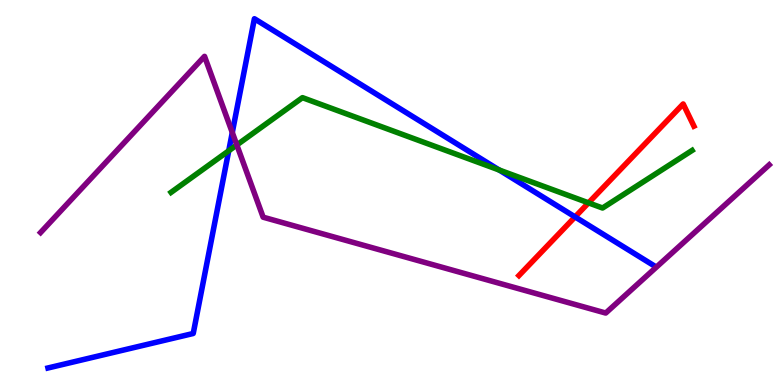[{'lines': ['blue', 'red'], 'intersections': [{'x': 7.42, 'y': 4.37}]}, {'lines': ['green', 'red'], 'intersections': [{'x': 7.59, 'y': 4.73}]}, {'lines': ['purple', 'red'], 'intersections': []}, {'lines': ['blue', 'green'], 'intersections': [{'x': 2.95, 'y': 6.08}, {'x': 6.44, 'y': 5.58}]}, {'lines': ['blue', 'purple'], 'intersections': [{'x': 3.0, 'y': 6.56}]}, {'lines': ['green', 'purple'], 'intersections': [{'x': 3.06, 'y': 6.23}]}]